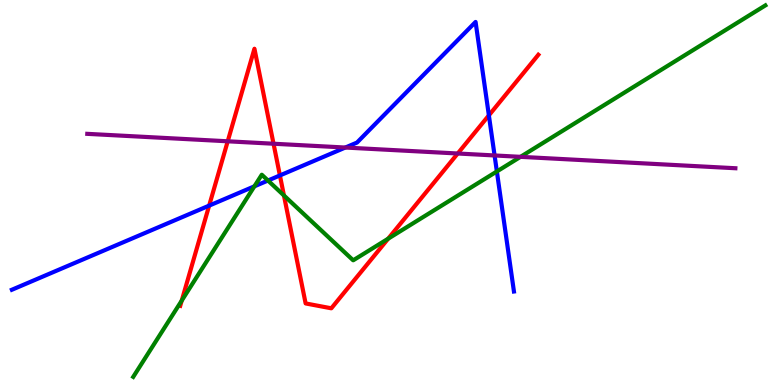[{'lines': ['blue', 'red'], 'intersections': [{'x': 2.7, 'y': 4.66}, {'x': 3.61, 'y': 5.44}, {'x': 6.31, 'y': 7.0}]}, {'lines': ['green', 'red'], 'intersections': [{'x': 2.35, 'y': 2.19}, {'x': 3.66, 'y': 4.92}, {'x': 5.01, 'y': 3.8}]}, {'lines': ['purple', 'red'], 'intersections': [{'x': 2.94, 'y': 6.33}, {'x': 3.53, 'y': 6.27}, {'x': 5.91, 'y': 6.01}]}, {'lines': ['blue', 'green'], 'intersections': [{'x': 3.28, 'y': 5.16}, {'x': 3.46, 'y': 5.31}, {'x': 6.41, 'y': 5.55}]}, {'lines': ['blue', 'purple'], 'intersections': [{'x': 4.46, 'y': 6.17}, {'x': 6.38, 'y': 5.96}]}, {'lines': ['green', 'purple'], 'intersections': [{'x': 6.72, 'y': 5.93}]}]